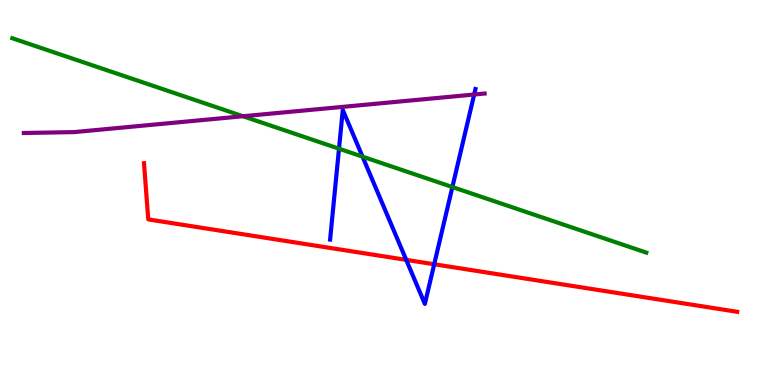[{'lines': ['blue', 'red'], 'intersections': [{'x': 5.24, 'y': 3.25}, {'x': 5.6, 'y': 3.14}]}, {'lines': ['green', 'red'], 'intersections': []}, {'lines': ['purple', 'red'], 'intersections': []}, {'lines': ['blue', 'green'], 'intersections': [{'x': 4.37, 'y': 6.14}, {'x': 4.68, 'y': 5.93}, {'x': 5.84, 'y': 5.14}]}, {'lines': ['blue', 'purple'], 'intersections': [{'x': 6.12, 'y': 7.55}]}, {'lines': ['green', 'purple'], 'intersections': [{'x': 3.14, 'y': 6.98}]}]